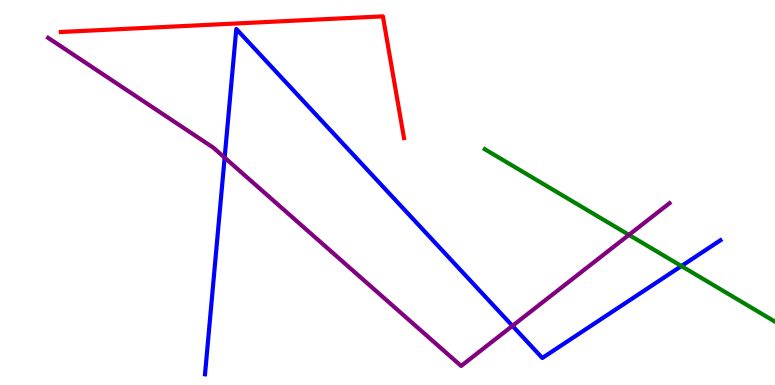[{'lines': ['blue', 'red'], 'intersections': []}, {'lines': ['green', 'red'], 'intersections': []}, {'lines': ['purple', 'red'], 'intersections': []}, {'lines': ['blue', 'green'], 'intersections': [{'x': 8.79, 'y': 3.09}]}, {'lines': ['blue', 'purple'], 'intersections': [{'x': 2.9, 'y': 5.91}, {'x': 6.61, 'y': 1.54}]}, {'lines': ['green', 'purple'], 'intersections': [{'x': 8.12, 'y': 3.9}]}]